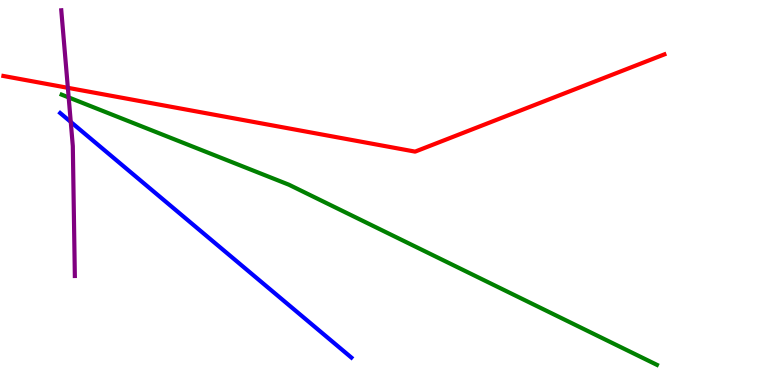[{'lines': ['blue', 'red'], 'intersections': []}, {'lines': ['green', 'red'], 'intersections': []}, {'lines': ['purple', 'red'], 'intersections': [{'x': 0.876, 'y': 7.72}]}, {'lines': ['blue', 'green'], 'intersections': []}, {'lines': ['blue', 'purple'], 'intersections': [{'x': 0.913, 'y': 6.83}]}, {'lines': ['green', 'purple'], 'intersections': [{'x': 0.886, 'y': 7.47}]}]